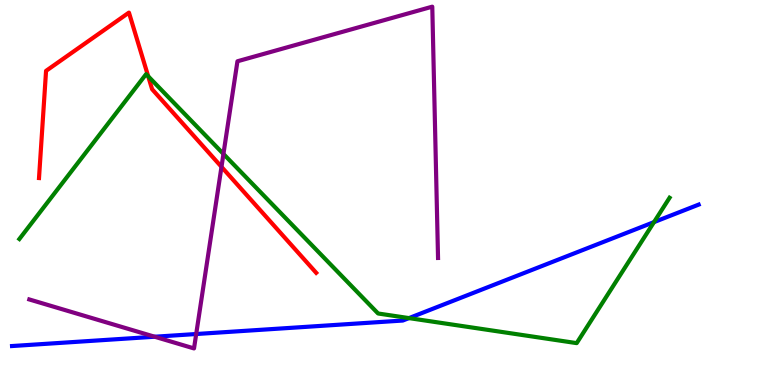[{'lines': ['blue', 'red'], 'intersections': []}, {'lines': ['green', 'red'], 'intersections': [{'x': 1.91, 'y': 8.02}]}, {'lines': ['purple', 'red'], 'intersections': [{'x': 2.86, 'y': 5.67}]}, {'lines': ['blue', 'green'], 'intersections': [{'x': 5.28, 'y': 1.74}, {'x': 8.44, 'y': 4.23}]}, {'lines': ['blue', 'purple'], 'intersections': [{'x': 2.0, 'y': 1.25}, {'x': 2.53, 'y': 1.32}]}, {'lines': ['green', 'purple'], 'intersections': [{'x': 2.88, 'y': 6.0}]}]